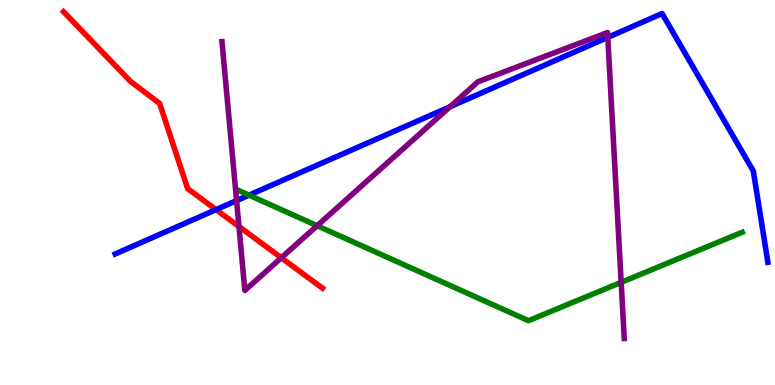[{'lines': ['blue', 'red'], 'intersections': [{'x': 2.79, 'y': 4.56}]}, {'lines': ['green', 'red'], 'intersections': []}, {'lines': ['purple', 'red'], 'intersections': [{'x': 3.08, 'y': 4.12}, {'x': 3.63, 'y': 3.3}]}, {'lines': ['blue', 'green'], 'intersections': [{'x': 3.21, 'y': 4.93}]}, {'lines': ['blue', 'purple'], 'intersections': [{'x': 3.05, 'y': 4.79}, {'x': 5.81, 'y': 7.23}, {'x': 7.84, 'y': 9.03}]}, {'lines': ['green', 'purple'], 'intersections': [{'x': 4.09, 'y': 4.14}, {'x': 8.02, 'y': 2.67}]}]